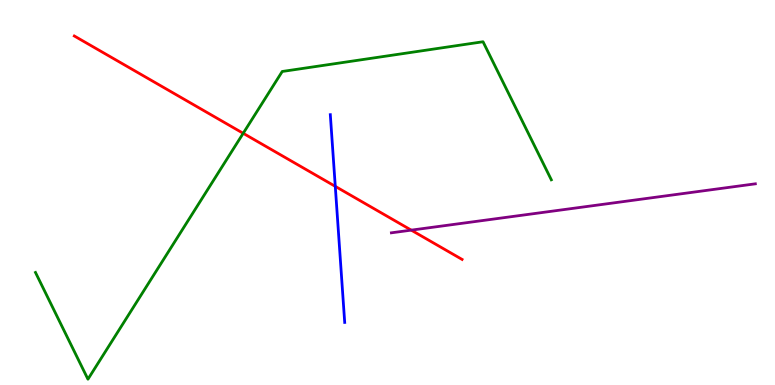[{'lines': ['blue', 'red'], 'intersections': [{'x': 4.33, 'y': 5.16}]}, {'lines': ['green', 'red'], 'intersections': [{'x': 3.14, 'y': 6.54}]}, {'lines': ['purple', 'red'], 'intersections': [{'x': 5.31, 'y': 4.02}]}, {'lines': ['blue', 'green'], 'intersections': []}, {'lines': ['blue', 'purple'], 'intersections': []}, {'lines': ['green', 'purple'], 'intersections': []}]